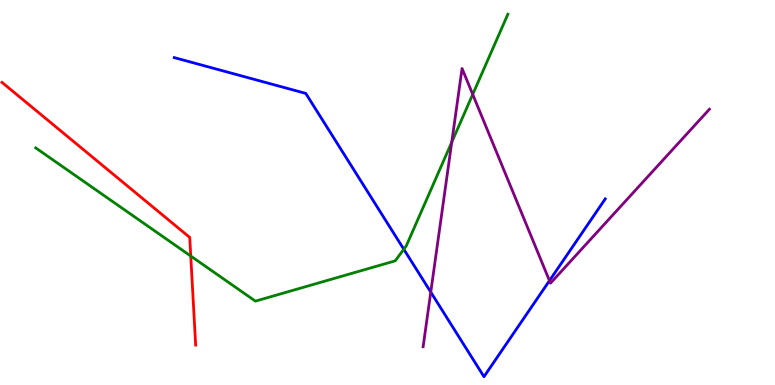[{'lines': ['blue', 'red'], 'intersections': []}, {'lines': ['green', 'red'], 'intersections': [{'x': 2.46, 'y': 3.35}]}, {'lines': ['purple', 'red'], 'intersections': []}, {'lines': ['blue', 'green'], 'intersections': [{'x': 5.21, 'y': 3.53}]}, {'lines': ['blue', 'purple'], 'intersections': [{'x': 5.56, 'y': 2.41}, {'x': 7.09, 'y': 2.71}]}, {'lines': ['green', 'purple'], 'intersections': [{'x': 5.83, 'y': 6.31}, {'x': 6.1, 'y': 7.55}]}]